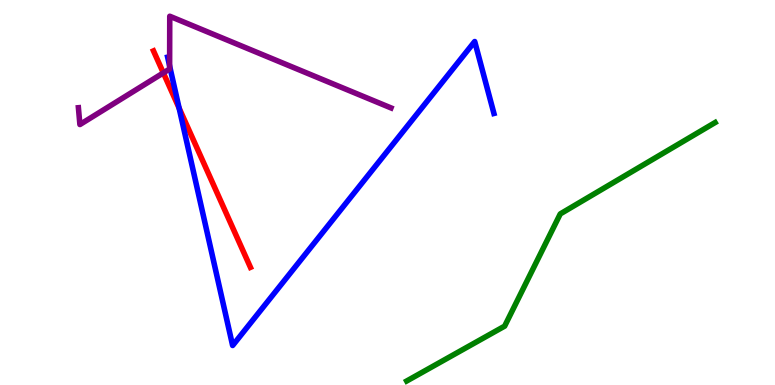[{'lines': ['blue', 'red'], 'intersections': [{'x': 2.31, 'y': 7.19}]}, {'lines': ['green', 'red'], 'intersections': []}, {'lines': ['purple', 'red'], 'intersections': [{'x': 2.11, 'y': 8.11}]}, {'lines': ['blue', 'green'], 'intersections': []}, {'lines': ['blue', 'purple'], 'intersections': [{'x': 2.19, 'y': 8.29}]}, {'lines': ['green', 'purple'], 'intersections': []}]